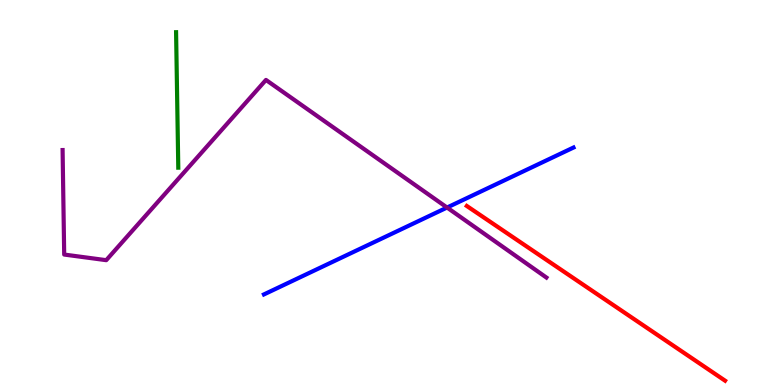[{'lines': ['blue', 'red'], 'intersections': []}, {'lines': ['green', 'red'], 'intersections': []}, {'lines': ['purple', 'red'], 'intersections': []}, {'lines': ['blue', 'green'], 'intersections': []}, {'lines': ['blue', 'purple'], 'intersections': [{'x': 5.77, 'y': 4.61}]}, {'lines': ['green', 'purple'], 'intersections': []}]